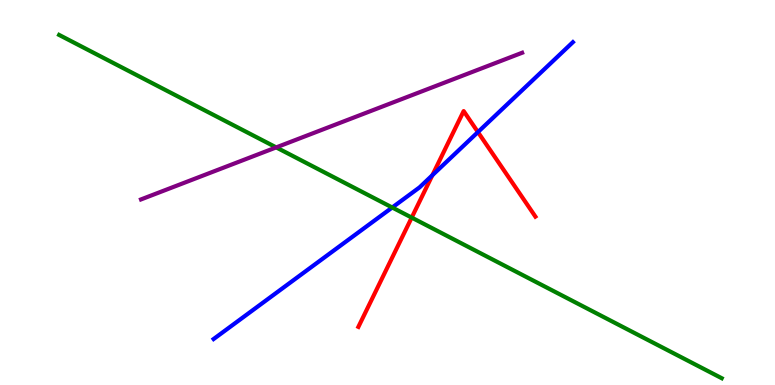[{'lines': ['blue', 'red'], 'intersections': [{'x': 5.58, 'y': 5.45}, {'x': 6.17, 'y': 6.57}]}, {'lines': ['green', 'red'], 'intersections': [{'x': 5.31, 'y': 4.35}]}, {'lines': ['purple', 'red'], 'intersections': []}, {'lines': ['blue', 'green'], 'intersections': [{'x': 5.06, 'y': 4.61}]}, {'lines': ['blue', 'purple'], 'intersections': []}, {'lines': ['green', 'purple'], 'intersections': [{'x': 3.56, 'y': 6.17}]}]